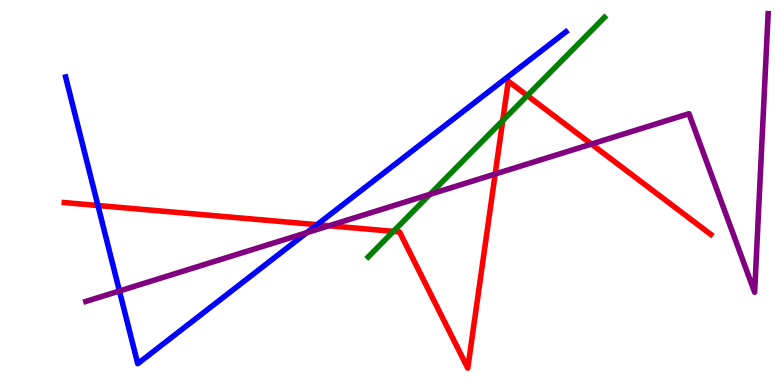[{'lines': ['blue', 'red'], 'intersections': [{'x': 1.26, 'y': 4.66}, {'x': 4.09, 'y': 4.16}]}, {'lines': ['green', 'red'], 'intersections': [{'x': 5.08, 'y': 3.99}, {'x': 6.49, 'y': 6.87}, {'x': 6.8, 'y': 7.52}]}, {'lines': ['purple', 'red'], 'intersections': [{'x': 4.25, 'y': 4.14}, {'x': 6.39, 'y': 5.48}, {'x': 7.63, 'y': 6.26}]}, {'lines': ['blue', 'green'], 'intersections': []}, {'lines': ['blue', 'purple'], 'intersections': [{'x': 1.54, 'y': 2.44}, {'x': 3.96, 'y': 3.96}]}, {'lines': ['green', 'purple'], 'intersections': [{'x': 5.55, 'y': 4.95}]}]